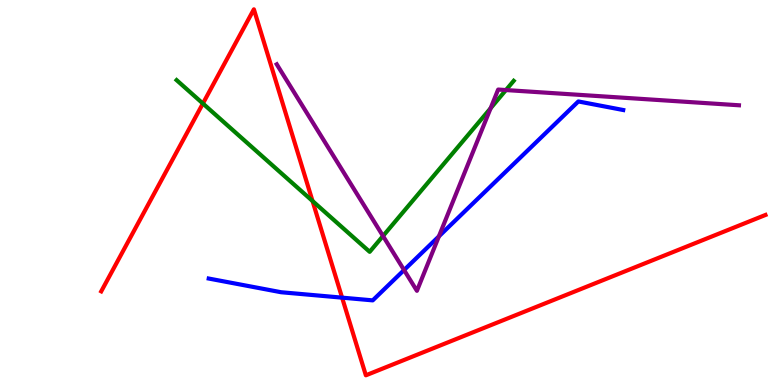[{'lines': ['blue', 'red'], 'intersections': [{'x': 4.41, 'y': 2.27}]}, {'lines': ['green', 'red'], 'intersections': [{'x': 2.62, 'y': 7.31}, {'x': 4.03, 'y': 4.78}]}, {'lines': ['purple', 'red'], 'intersections': []}, {'lines': ['blue', 'green'], 'intersections': []}, {'lines': ['blue', 'purple'], 'intersections': [{'x': 5.21, 'y': 2.99}, {'x': 5.66, 'y': 3.86}]}, {'lines': ['green', 'purple'], 'intersections': [{'x': 4.94, 'y': 3.87}, {'x': 6.33, 'y': 7.19}, {'x': 6.53, 'y': 7.66}]}]